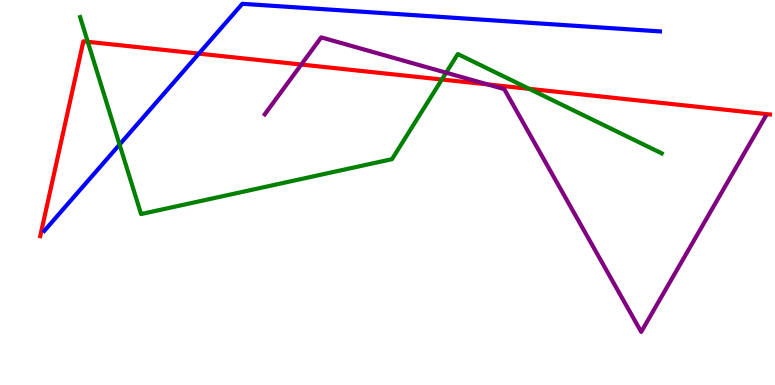[{'lines': ['blue', 'red'], 'intersections': [{'x': 2.57, 'y': 8.61}]}, {'lines': ['green', 'red'], 'intersections': [{'x': 1.13, 'y': 8.91}, {'x': 5.7, 'y': 7.93}, {'x': 6.83, 'y': 7.69}]}, {'lines': ['purple', 'red'], 'intersections': [{'x': 3.89, 'y': 8.32}, {'x': 6.29, 'y': 7.81}]}, {'lines': ['blue', 'green'], 'intersections': [{'x': 1.54, 'y': 6.25}]}, {'lines': ['blue', 'purple'], 'intersections': []}, {'lines': ['green', 'purple'], 'intersections': [{'x': 5.76, 'y': 8.11}]}]